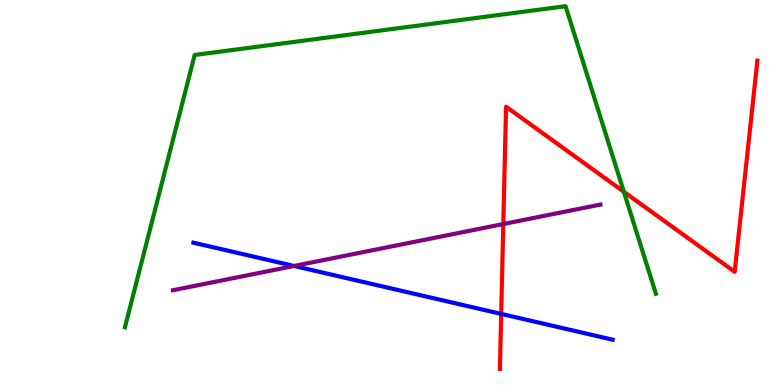[{'lines': ['blue', 'red'], 'intersections': [{'x': 6.47, 'y': 1.85}]}, {'lines': ['green', 'red'], 'intersections': [{'x': 8.05, 'y': 5.02}]}, {'lines': ['purple', 'red'], 'intersections': [{'x': 6.49, 'y': 4.18}]}, {'lines': ['blue', 'green'], 'intersections': []}, {'lines': ['blue', 'purple'], 'intersections': [{'x': 3.79, 'y': 3.09}]}, {'lines': ['green', 'purple'], 'intersections': []}]